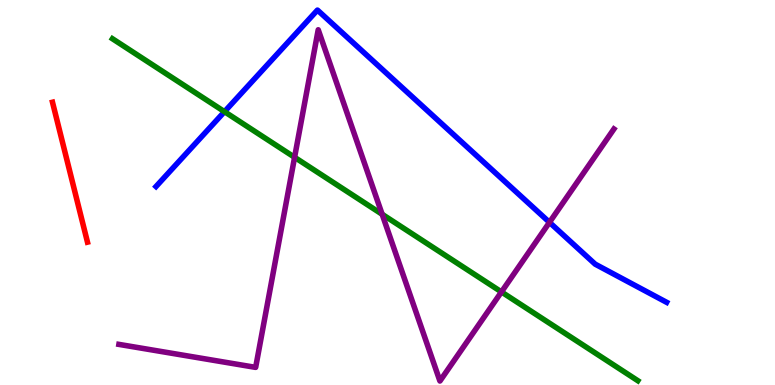[{'lines': ['blue', 'red'], 'intersections': []}, {'lines': ['green', 'red'], 'intersections': []}, {'lines': ['purple', 'red'], 'intersections': []}, {'lines': ['blue', 'green'], 'intersections': [{'x': 2.9, 'y': 7.1}]}, {'lines': ['blue', 'purple'], 'intersections': [{'x': 7.09, 'y': 4.22}]}, {'lines': ['green', 'purple'], 'intersections': [{'x': 3.8, 'y': 5.91}, {'x': 4.93, 'y': 4.43}, {'x': 6.47, 'y': 2.42}]}]